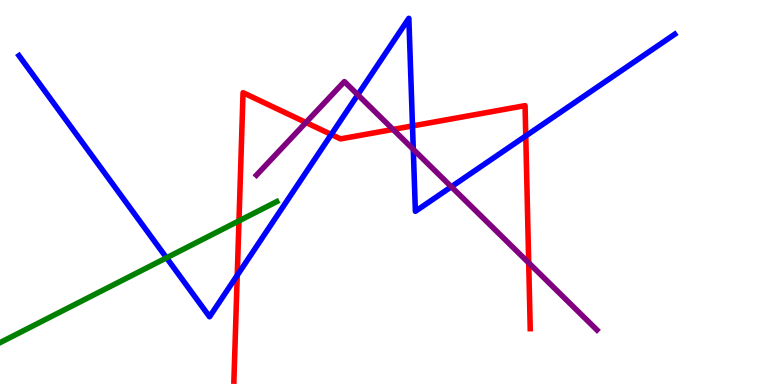[{'lines': ['blue', 'red'], 'intersections': [{'x': 3.06, 'y': 2.85}, {'x': 4.27, 'y': 6.51}, {'x': 5.32, 'y': 6.73}, {'x': 6.78, 'y': 6.47}]}, {'lines': ['green', 'red'], 'intersections': [{'x': 3.08, 'y': 4.26}]}, {'lines': ['purple', 'red'], 'intersections': [{'x': 3.95, 'y': 6.82}, {'x': 5.07, 'y': 6.64}, {'x': 6.82, 'y': 3.17}]}, {'lines': ['blue', 'green'], 'intersections': [{'x': 2.15, 'y': 3.3}]}, {'lines': ['blue', 'purple'], 'intersections': [{'x': 4.62, 'y': 7.54}, {'x': 5.33, 'y': 6.12}, {'x': 5.82, 'y': 5.15}]}, {'lines': ['green', 'purple'], 'intersections': []}]